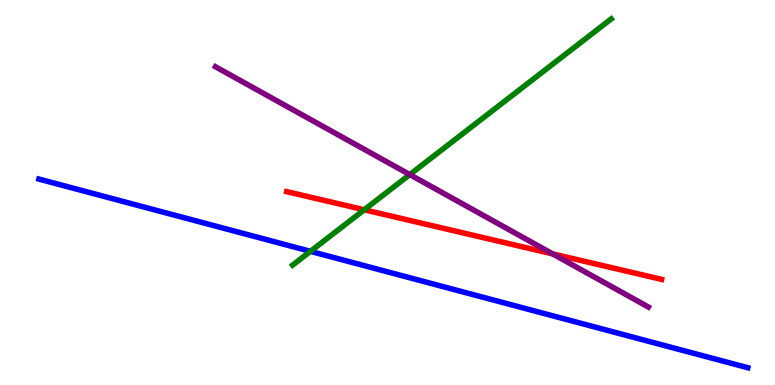[{'lines': ['blue', 'red'], 'intersections': []}, {'lines': ['green', 'red'], 'intersections': [{'x': 4.7, 'y': 4.55}]}, {'lines': ['purple', 'red'], 'intersections': [{'x': 7.13, 'y': 3.41}]}, {'lines': ['blue', 'green'], 'intersections': [{'x': 4.01, 'y': 3.47}]}, {'lines': ['blue', 'purple'], 'intersections': []}, {'lines': ['green', 'purple'], 'intersections': [{'x': 5.29, 'y': 5.47}]}]